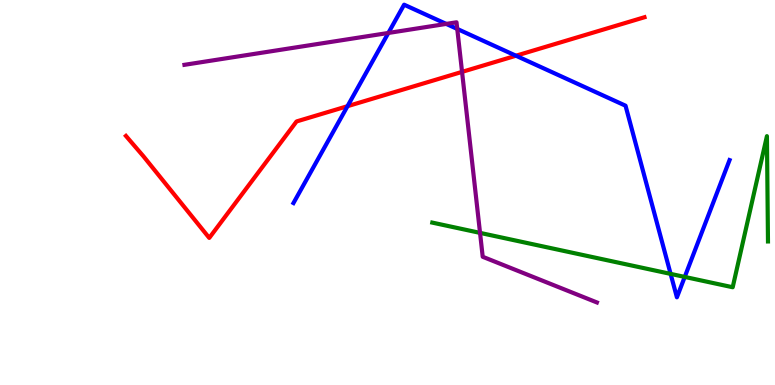[{'lines': ['blue', 'red'], 'intersections': [{'x': 4.48, 'y': 7.24}, {'x': 6.66, 'y': 8.55}]}, {'lines': ['green', 'red'], 'intersections': []}, {'lines': ['purple', 'red'], 'intersections': [{'x': 5.96, 'y': 8.13}]}, {'lines': ['blue', 'green'], 'intersections': [{'x': 8.65, 'y': 2.89}, {'x': 8.84, 'y': 2.81}]}, {'lines': ['blue', 'purple'], 'intersections': [{'x': 5.01, 'y': 9.14}, {'x': 5.76, 'y': 9.38}, {'x': 5.9, 'y': 9.25}]}, {'lines': ['green', 'purple'], 'intersections': [{'x': 6.19, 'y': 3.95}]}]